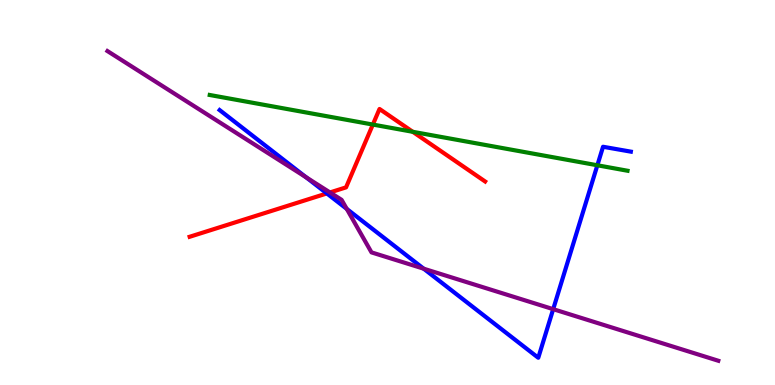[{'lines': ['blue', 'red'], 'intersections': [{'x': 4.22, 'y': 4.98}]}, {'lines': ['green', 'red'], 'intersections': [{'x': 4.81, 'y': 6.76}, {'x': 5.33, 'y': 6.58}]}, {'lines': ['purple', 'red'], 'intersections': [{'x': 4.26, 'y': 5.0}]}, {'lines': ['blue', 'green'], 'intersections': [{'x': 7.71, 'y': 5.71}]}, {'lines': ['blue', 'purple'], 'intersections': [{'x': 3.95, 'y': 5.4}, {'x': 4.47, 'y': 4.57}, {'x': 5.47, 'y': 3.02}, {'x': 7.14, 'y': 1.97}]}, {'lines': ['green', 'purple'], 'intersections': []}]